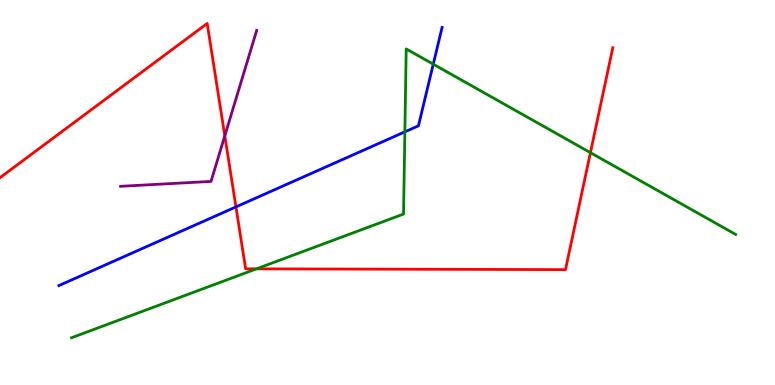[{'lines': ['blue', 'red'], 'intersections': [{'x': 3.04, 'y': 4.63}]}, {'lines': ['green', 'red'], 'intersections': [{'x': 3.31, 'y': 3.02}, {'x': 7.62, 'y': 6.03}]}, {'lines': ['purple', 'red'], 'intersections': [{'x': 2.9, 'y': 6.47}]}, {'lines': ['blue', 'green'], 'intersections': [{'x': 5.22, 'y': 6.58}, {'x': 5.59, 'y': 8.33}]}, {'lines': ['blue', 'purple'], 'intersections': []}, {'lines': ['green', 'purple'], 'intersections': []}]